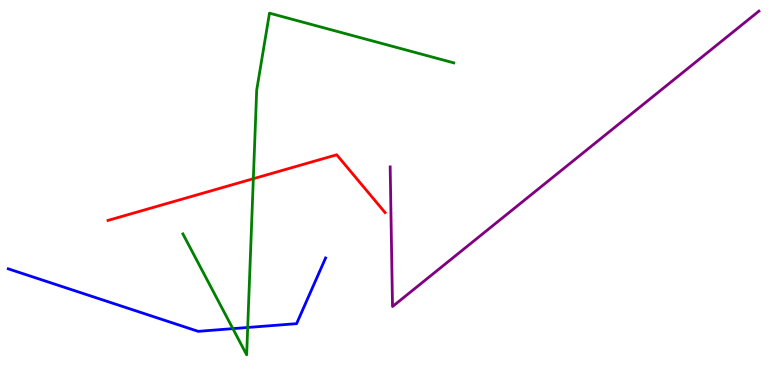[{'lines': ['blue', 'red'], 'intersections': []}, {'lines': ['green', 'red'], 'intersections': [{'x': 3.27, 'y': 5.36}]}, {'lines': ['purple', 'red'], 'intersections': []}, {'lines': ['blue', 'green'], 'intersections': [{'x': 3.0, 'y': 1.46}, {'x': 3.2, 'y': 1.49}]}, {'lines': ['blue', 'purple'], 'intersections': []}, {'lines': ['green', 'purple'], 'intersections': []}]